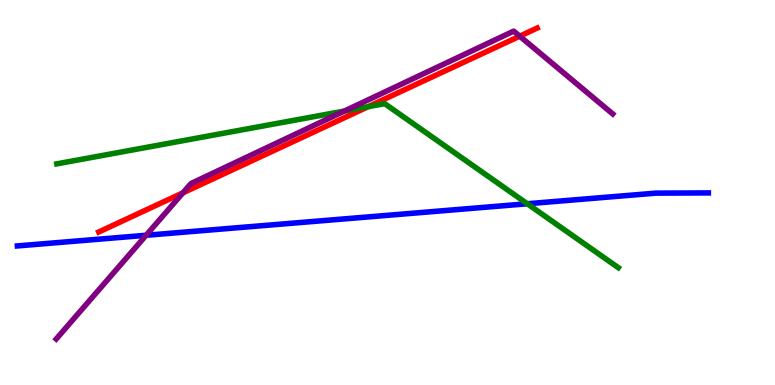[{'lines': ['blue', 'red'], 'intersections': []}, {'lines': ['green', 'red'], 'intersections': [{'x': 4.75, 'y': 7.23}]}, {'lines': ['purple', 'red'], 'intersections': [{'x': 2.36, 'y': 4.99}, {'x': 6.71, 'y': 9.06}]}, {'lines': ['blue', 'green'], 'intersections': [{'x': 6.8, 'y': 4.71}]}, {'lines': ['blue', 'purple'], 'intersections': [{'x': 1.89, 'y': 3.89}]}, {'lines': ['green', 'purple'], 'intersections': [{'x': 4.44, 'y': 7.12}]}]